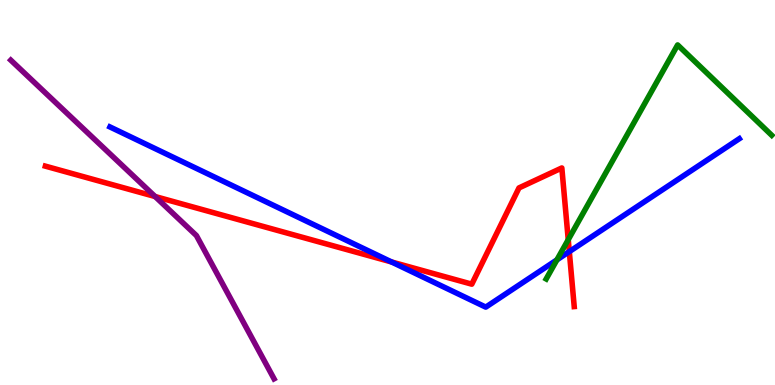[{'lines': ['blue', 'red'], 'intersections': [{'x': 5.05, 'y': 3.2}, {'x': 7.35, 'y': 3.46}]}, {'lines': ['green', 'red'], 'intersections': [{'x': 7.33, 'y': 3.77}]}, {'lines': ['purple', 'red'], 'intersections': [{'x': 2.0, 'y': 4.9}]}, {'lines': ['blue', 'green'], 'intersections': [{'x': 7.19, 'y': 3.25}]}, {'lines': ['blue', 'purple'], 'intersections': []}, {'lines': ['green', 'purple'], 'intersections': []}]